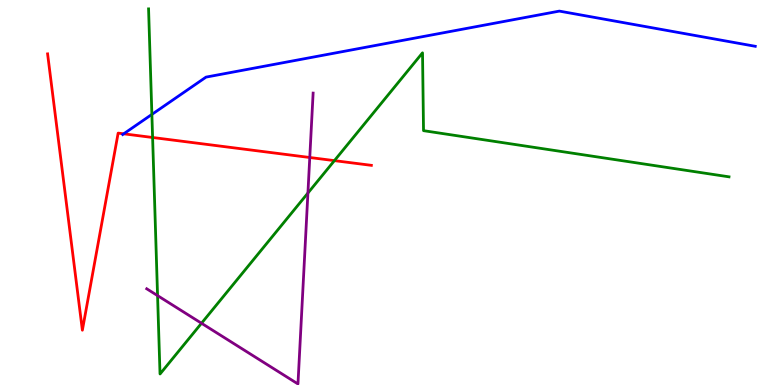[{'lines': ['blue', 'red'], 'intersections': [{'x': 1.6, 'y': 6.52}]}, {'lines': ['green', 'red'], 'intersections': [{'x': 1.97, 'y': 6.43}, {'x': 4.31, 'y': 5.83}]}, {'lines': ['purple', 'red'], 'intersections': [{'x': 4.0, 'y': 5.91}]}, {'lines': ['blue', 'green'], 'intersections': [{'x': 1.96, 'y': 7.03}]}, {'lines': ['blue', 'purple'], 'intersections': []}, {'lines': ['green', 'purple'], 'intersections': [{'x': 2.03, 'y': 2.32}, {'x': 2.6, 'y': 1.6}, {'x': 3.97, 'y': 4.99}]}]